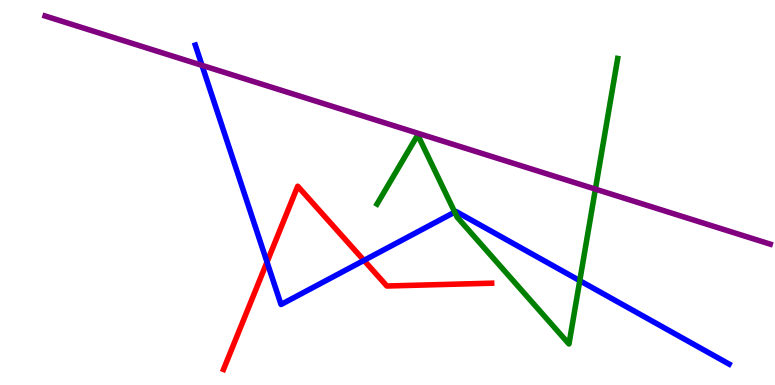[{'lines': ['blue', 'red'], 'intersections': [{'x': 3.45, 'y': 3.19}, {'x': 4.7, 'y': 3.24}]}, {'lines': ['green', 'red'], 'intersections': []}, {'lines': ['purple', 'red'], 'intersections': []}, {'lines': ['blue', 'green'], 'intersections': [{'x': 5.87, 'y': 4.49}, {'x': 7.48, 'y': 2.71}]}, {'lines': ['blue', 'purple'], 'intersections': [{'x': 2.61, 'y': 8.3}]}, {'lines': ['green', 'purple'], 'intersections': [{'x': 7.68, 'y': 5.09}]}]